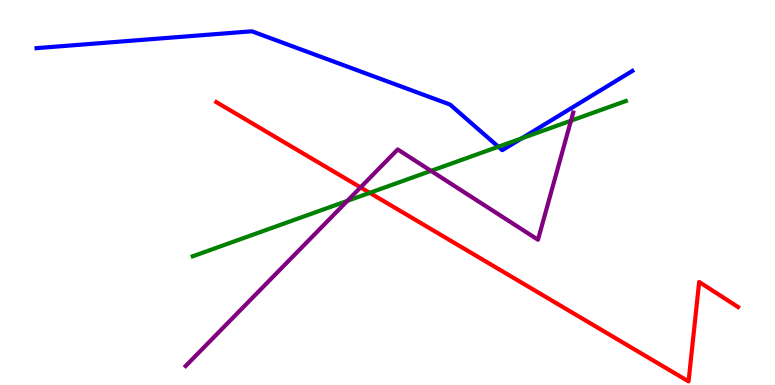[{'lines': ['blue', 'red'], 'intersections': []}, {'lines': ['green', 'red'], 'intersections': [{'x': 4.77, 'y': 4.99}]}, {'lines': ['purple', 'red'], 'intersections': [{'x': 4.65, 'y': 5.13}]}, {'lines': ['blue', 'green'], 'intersections': [{'x': 6.43, 'y': 6.19}, {'x': 6.73, 'y': 6.41}]}, {'lines': ['blue', 'purple'], 'intersections': []}, {'lines': ['green', 'purple'], 'intersections': [{'x': 4.48, 'y': 4.78}, {'x': 5.56, 'y': 5.56}, {'x': 7.37, 'y': 6.86}]}]